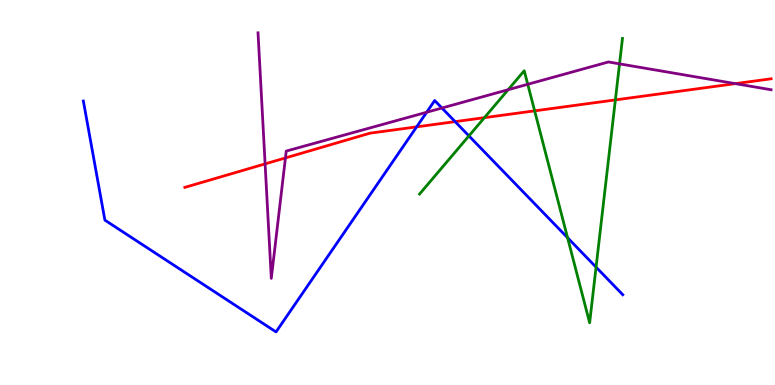[{'lines': ['blue', 'red'], 'intersections': [{'x': 5.38, 'y': 6.71}, {'x': 5.87, 'y': 6.84}]}, {'lines': ['green', 'red'], 'intersections': [{'x': 6.25, 'y': 6.94}, {'x': 6.9, 'y': 7.12}, {'x': 7.94, 'y': 7.4}]}, {'lines': ['purple', 'red'], 'intersections': [{'x': 3.42, 'y': 5.74}, {'x': 3.68, 'y': 5.9}, {'x': 9.49, 'y': 7.83}]}, {'lines': ['blue', 'green'], 'intersections': [{'x': 6.05, 'y': 6.47}, {'x': 7.32, 'y': 3.83}, {'x': 7.69, 'y': 3.06}]}, {'lines': ['blue', 'purple'], 'intersections': [{'x': 5.51, 'y': 7.08}, {'x': 5.7, 'y': 7.19}]}, {'lines': ['green', 'purple'], 'intersections': [{'x': 6.56, 'y': 7.67}, {'x': 6.81, 'y': 7.81}, {'x': 7.99, 'y': 8.34}]}]